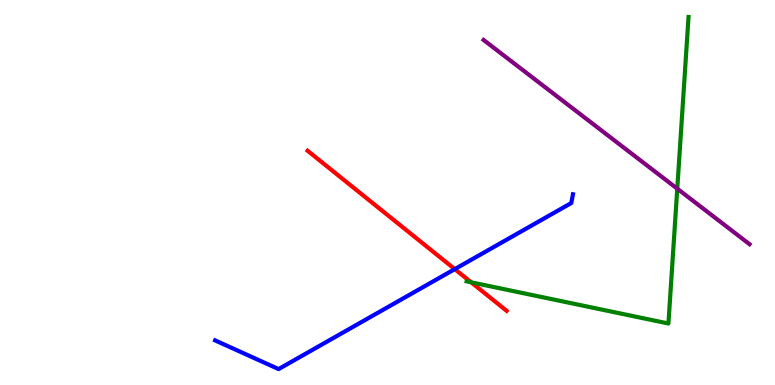[{'lines': ['blue', 'red'], 'intersections': [{'x': 5.87, 'y': 3.01}]}, {'lines': ['green', 'red'], 'intersections': [{'x': 6.08, 'y': 2.67}]}, {'lines': ['purple', 'red'], 'intersections': []}, {'lines': ['blue', 'green'], 'intersections': []}, {'lines': ['blue', 'purple'], 'intersections': []}, {'lines': ['green', 'purple'], 'intersections': [{'x': 8.74, 'y': 5.1}]}]